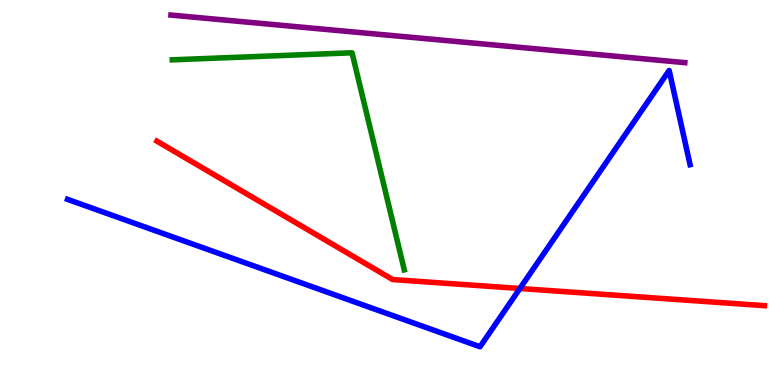[{'lines': ['blue', 'red'], 'intersections': [{'x': 6.71, 'y': 2.51}]}, {'lines': ['green', 'red'], 'intersections': []}, {'lines': ['purple', 'red'], 'intersections': []}, {'lines': ['blue', 'green'], 'intersections': []}, {'lines': ['blue', 'purple'], 'intersections': []}, {'lines': ['green', 'purple'], 'intersections': []}]